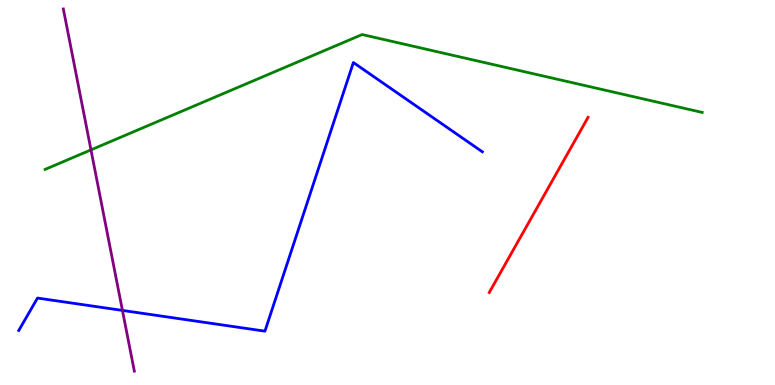[{'lines': ['blue', 'red'], 'intersections': []}, {'lines': ['green', 'red'], 'intersections': []}, {'lines': ['purple', 'red'], 'intersections': []}, {'lines': ['blue', 'green'], 'intersections': []}, {'lines': ['blue', 'purple'], 'intersections': [{'x': 1.58, 'y': 1.94}]}, {'lines': ['green', 'purple'], 'intersections': [{'x': 1.17, 'y': 6.11}]}]